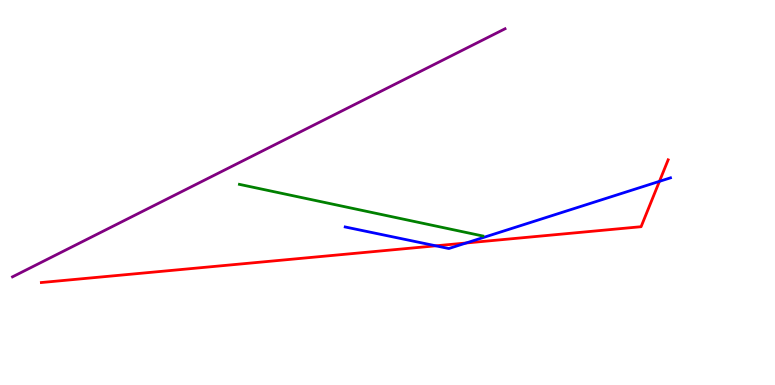[{'lines': ['blue', 'red'], 'intersections': [{'x': 5.62, 'y': 3.62}, {'x': 6.01, 'y': 3.69}, {'x': 8.51, 'y': 5.29}]}, {'lines': ['green', 'red'], 'intersections': []}, {'lines': ['purple', 'red'], 'intersections': []}, {'lines': ['blue', 'green'], 'intersections': []}, {'lines': ['blue', 'purple'], 'intersections': []}, {'lines': ['green', 'purple'], 'intersections': []}]